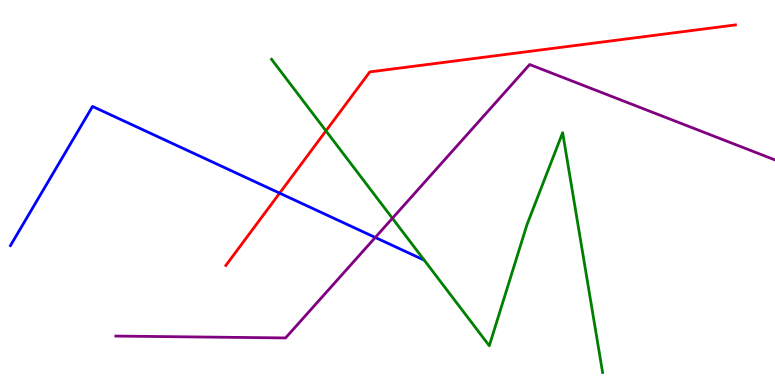[{'lines': ['blue', 'red'], 'intersections': [{'x': 3.61, 'y': 4.98}]}, {'lines': ['green', 'red'], 'intersections': [{'x': 4.21, 'y': 6.6}]}, {'lines': ['purple', 'red'], 'intersections': []}, {'lines': ['blue', 'green'], 'intersections': []}, {'lines': ['blue', 'purple'], 'intersections': [{'x': 4.84, 'y': 3.83}]}, {'lines': ['green', 'purple'], 'intersections': [{'x': 5.06, 'y': 4.33}]}]